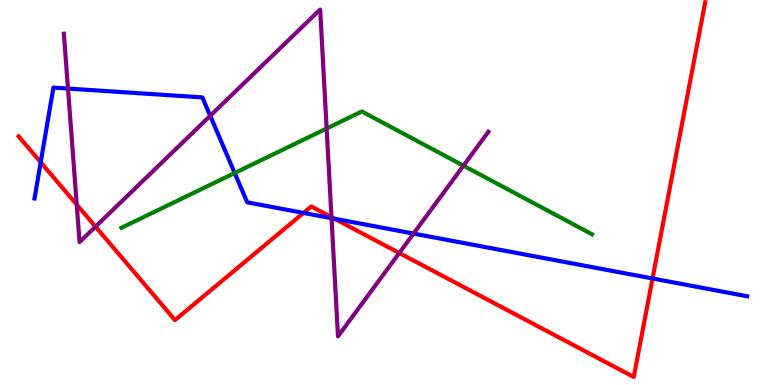[{'lines': ['blue', 'red'], 'intersections': [{'x': 0.525, 'y': 5.79}, {'x': 3.92, 'y': 4.47}, {'x': 4.32, 'y': 4.32}, {'x': 8.42, 'y': 2.77}]}, {'lines': ['green', 'red'], 'intersections': []}, {'lines': ['purple', 'red'], 'intersections': [{'x': 0.99, 'y': 4.69}, {'x': 1.23, 'y': 4.11}, {'x': 4.28, 'y': 4.36}, {'x': 5.15, 'y': 3.43}]}, {'lines': ['blue', 'green'], 'intersections': [{'x': 3.03, 'y': 5.51}]}, {'lines': ['blue', 'purple'], 'intersections': [{'x': 0.877, 'y': 7.7}, {'x': 2.71, 'y': 6.99}, {'x': 4.28, 'y': 4.33}, {'x': 5.34, 'y': 3.93}]}, {'lines': ['green', 'purple'], 'intersections': [{'x': 4.21, 'y': 6.66}, {'x': 5.98, 'y': 5.7}]}]